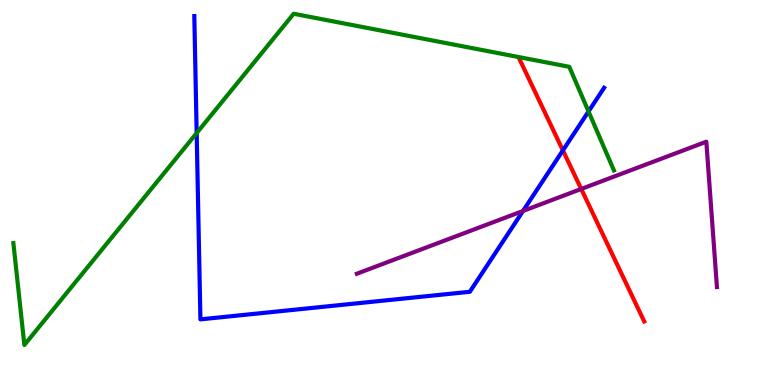[{'lines': ['blue', 'red'], 'intersections': [{'x': 7.26, 'y': 6.09}]}, {'lines': ['green', 'red'], 'intersections': []}, {'lines': ['purple', 'red'], 'intersections': [{'x': 7.5, 'y': 5.09}]}, {'lines': ['blue', 'green'], 'intersections': [{'x': 2.54, 'y': 6.54}, {'x': 7.59, 'y': 7.1}]}, {'lines': ['blue', 'purple'], 'intersections': [{'x': 6.75, 'y': 4.52}]}, {'lines': ['green', 'purple'], 'intersections': []}]